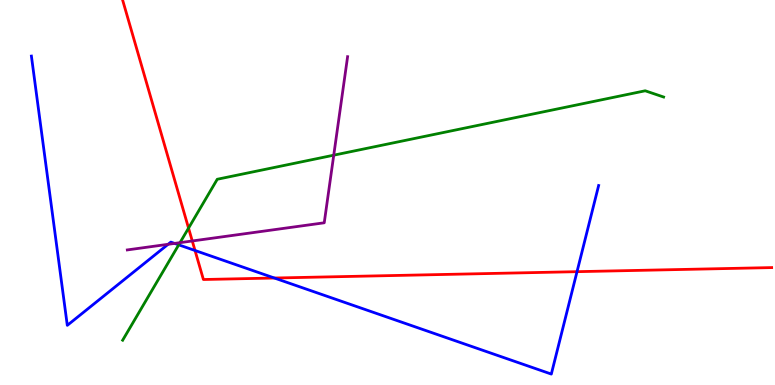[{'lines': ['blue', 'red'], 'intersections': [{'x': 2.52, 'y': 3.49}, {'x': 3.54, 'y': 2.78}, {'x': 7.45, 'y': 2.94}]}, {'lines': ['green', 'red'], 'intersections': [{'x': 2.43, 'y': 4.07}]}, {'lines': ['purple', 'red'], 'intersections': [{'x': 2.48, 'y': 3.74}]}, {'lines': ['blue', 'green'], 'intersections': [{'x': 2.31, 'y': 3.64}]}, {'lines': ['blue', 'purple'], 'intersections': [{'x': 2.17, 'y': 3.65}, {'x': 2.25, 'y': 3.68}]}, {'lines': ['green', 'purple'], 'intersections': [{'x': 2.32, 'y': 3.7}, {'x': 4.31, 'y': 5.97}]}]